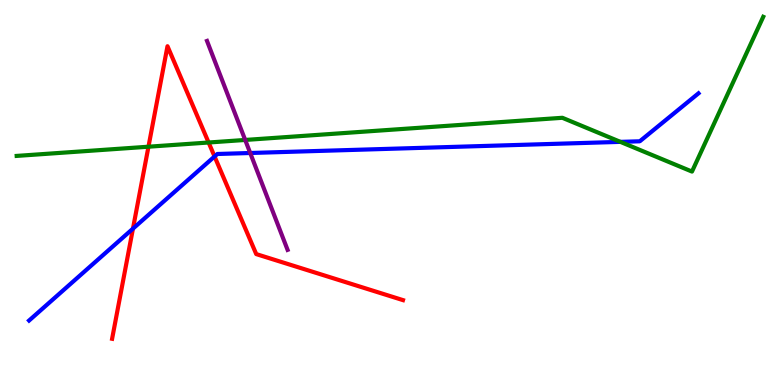[{'lines': ['blue', 'red'], 'intersections': [{'x': 1.72, 'y': 4.06}, {'x': 2.77, 'y': 5.94}]}, {'lines': ['green', 'red'], 'intersections': [{'x': 1.92, 'y': 6.19}, {'x': 2.69, 'y': 6.3}]}, {'lines': ['purple', 'red'], 'intersections': []}, {'lines': ['blue', 'green'], 'intersections': [{'x': 8.01, 'y': 6.32}]}, {'lines': ['blue', 'purple'], 'intersections': [{'x': 3.23, 'y': 6.03}]}, {'lines': ['green', 'purple'], 'intersections': [{'x': 3.16, 'y': 6.36}]}]